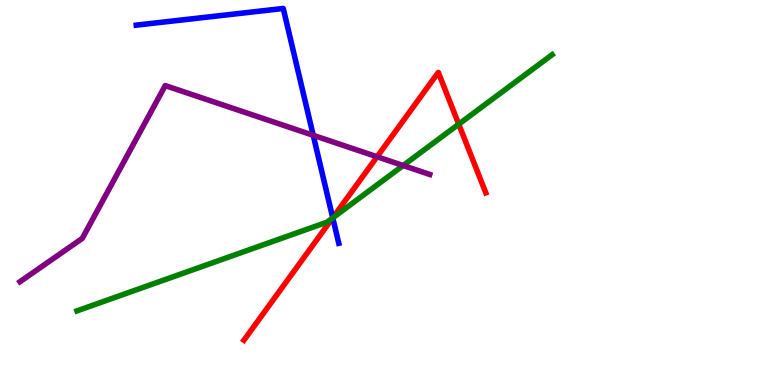[{'lines': ['blue', 'red'], 'intersections': [{'x': 4.29, 'y': 4.34}]}, {'lines': ['green', 'red'], 'intersections': [{'x': 4.29, 'y': 4.34}, {'x': 5.92, 'y': 6.77}]}, {'lines': ['purple', 'red'], 'intersections': [{'x': 4.87, 'y': 5.93}]}, {'lines': ['blue', 'green'], 'intersections': [{'x': 4.29, 'y': 4.34}]}, {'lines': ['blue', 'purple'], 'intersections': [{'x': 4.04, 'y': 6.49}]}, {'lines': ['green', 'purple'], 'intersections': [{'x': 5.2, 'y': 5.7}]}]